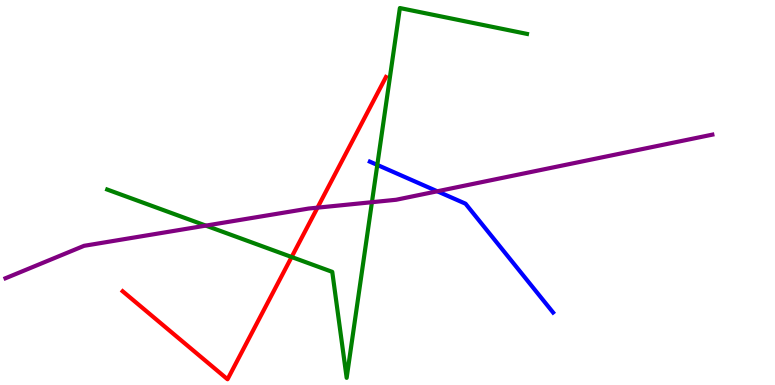[{'lines': ['blue', 'red'], 'intersections': []}, {'lines': ['green', 'red'], 'intersections': [{'x': 3.76, 'y': 3.32}]}, {'lines': ['purple', 'red'], 'intersections': [{'x': 4.1, 'y': 4.61}]}, {'lines': ['blue', 'green'], 'intersections': [{'x': 4.87, 'y': 5.72}]}, {'lines': ['blue', 'purple'], 'intersections': [{'x': 5.64, 'y': 5.03}]}, {'lines': ['green', 'purple'], 'intersections': [{'x': 2.66, 'y': 4.14}, {'x': 4.8, 'y': 4.75}]}]